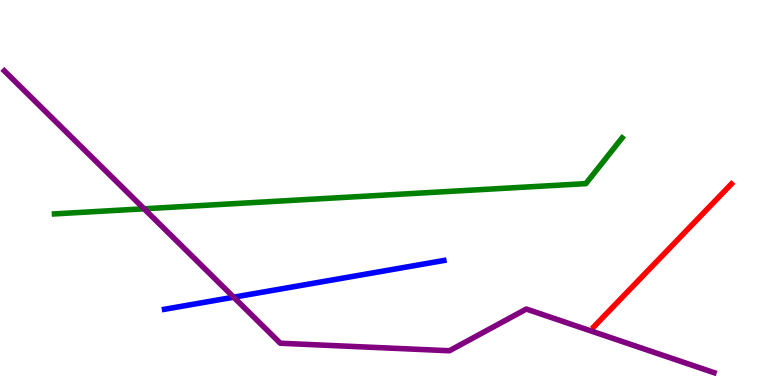[{'lines': ['blue', 'red'], 'intersections': []}, {'lines': ['green', 'red'], 'intersections': []}, {'lines': ['purple', 'red'], 'intersections': []}, {'lines': ['blue', 'green'], 'intersections': []}, {'lines': ['blue', 'purple'], 'intersections': [{'x': 3.02, 'y': 2.28}]}, {'lines': ['green', 'purple'], 'intersections': [{'x': 1.86, 'y': 4.58}]}]